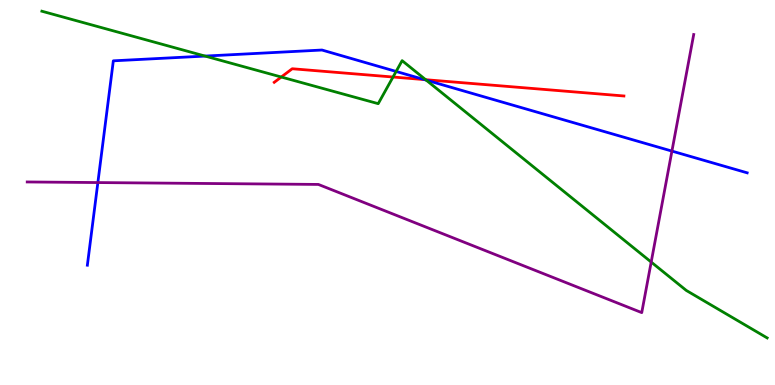[{'lines': ['blue', 'red'], 'intersections': [{'x': 5.48, 'y': 7.93}]}, {'lines': ['green', 'red'], 'intersections': [{'x': 3.63, 'y': 8.0}, {'x': 5.07, 'y': 8.0}, {'x': 5.49, 'y': 7.93}]}, {'lines': ['purple', 'red'], 'intersections': []}, {'lines': ['blue', 'green'], 'intersections': [{'x': 2.65, 'y': 8.54}, {'x': 5.11, 'y': 8.14}, {'x': 5.5, 'y': 7.92}]}, {'lines': ['blue', 'purple'], 'intersections': [{'x': 1.26, 'y': 5.26}, {'x': 8.67, 'y': 6.08}]}, {'lines': ['green', 'purple'], 'intersections': [{'x': 8.4, 'y': 3.19}]}]